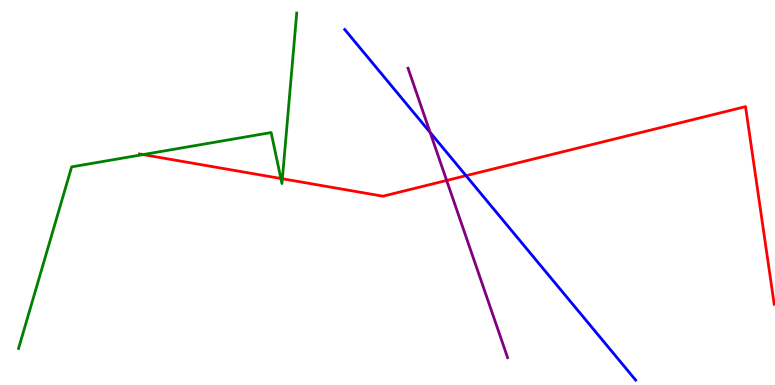[{'lines': ['blue', 'red'], 'intersections': [{'x': 6.01, 'y': 5.44}]}, {'lines': ['green', 'red'], 'intersections': [{'x': 1.85, 'y': 5.98}, {'x': 3.62, 'y': 5.36}, {'x': 3.64, 'y': 5.36}]}, {'lines': ['purple', 'red'], 'intersections': [{'x': 5.76, 'y': 5.31}]}, {'lines': ['blue', 'green'], 'intersections': []}, {'lines': ['blue', 'purple'], 'intersections': [{'x': 5.55, 'y': 6.56}]}, {'lines': ['green', 'purple'], 'intersections': []}]